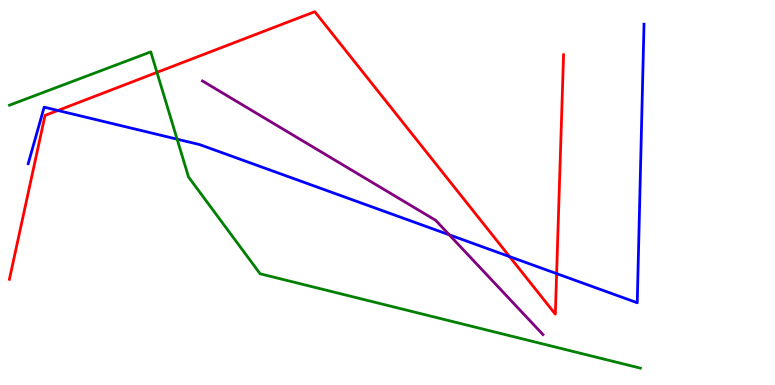[{'lines': ['blue', 'red'], 'intersections': [{'x': 0.747, 'y': 7.13}, {'x': 6.58, 'y': 3.33}, {'x': 7.18, 'y': 2.89}]}, {'lines': ['green', 'red'], 'intersections': [{'x': 2.03, 'y': 8.12}]}, {'lines': ['purple', 'red'], 'intersections': []}, {'lines': ['blue', 'green'], 'intersections': [{'x': 2.29, 'y': 6.39}]}, {'lines': ['blue', 'purple'], 'intersections': [{'x': 5.8, 'y': 3.9}]}, {'lines': ['green', 'purple'], 'intersections': []}]